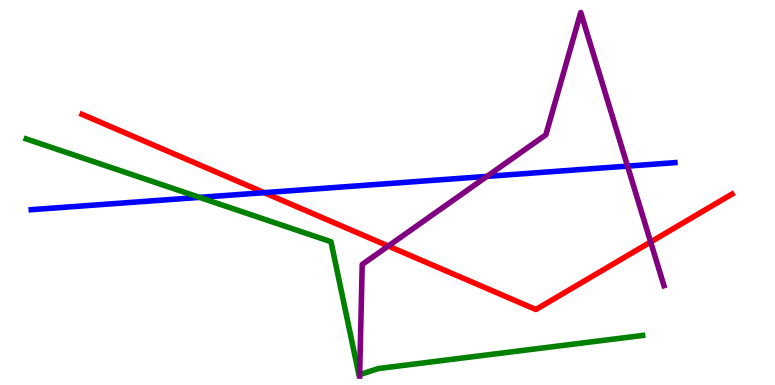[{'lines': ['blue', 'red'], 'intersections': [{'x': 3.41, 'y': 5.0}]}, {'lines': ['green', 'red'], 'intersections': []}, {'lines': ['purple', 'red'], 'intersections': [{'x': 5.01, 'y': 3.61}, {'x': 8.4, 'y': 3.71}]}, {'lines': ['blue', 'green'], 'intersections': [{'x': 2.58, 'y': 4.87}]}, {'lines': ['blue', 'purple'], 'intersections': [{'x': 6.28, 'y': 5.42}, {'x': 8.1, 'y': 5.69}]}, {'lines': ['green', 'purple'], 'intersections': [{'x': 4.64, 'y': 0.268}]}]